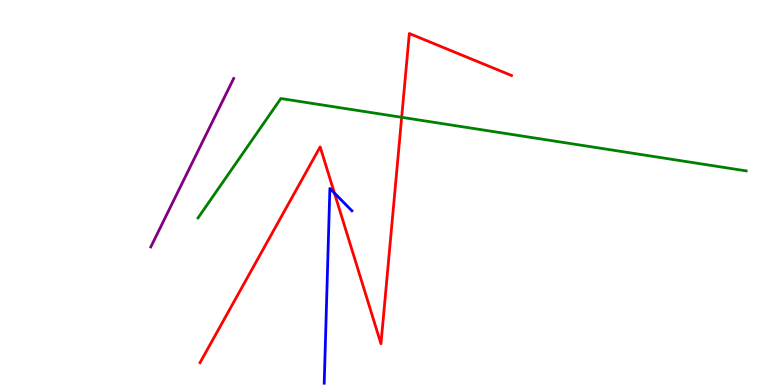[{'lines': ['blue', 'red'], 'intersections': [{'x': 4.32, 'y': 4.99}]}, {'lines': ['green', 'red'], 'intersections': [{'x': 5.18, 'y': 6.95}]}, {'lines': ['purple', 'red'], 'intersections': []}, {'lines': ['blue', 'green'], 'intersections': []}, {'lines': ['blue', 'purple'], 'intersections': []}, {'lines': ['green', 'purple'], 'intersections': []}]